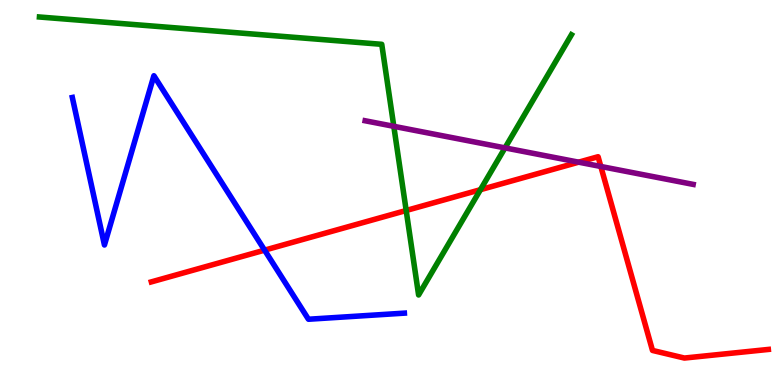[{'lines': ['blue', 'red'], 'intersections': [{'x': 3.41, 'y': 3.5}]}, {'lines': ['green', 'red'], 'intersections': [{'x': 5.24, 'y': 4.53}, {'x': 6.2, 'y': 5.07}]}, {'lines': ['purple', 'red'], 'intersections': [{'x': 7.47, 'y': 5.79}, {'x': 7.75, 'y': 5.68}]}, {'lines': ['blue', 'green'], 'intersections': []}, {'lines': ['blue', 'purple'], 'intersections': []}, {'lines': ['green', 'purple'], 'intersections': [{'x': 5.08, 'y': 6.72}, {'x': 6.52, 'y': 6.16}]}]